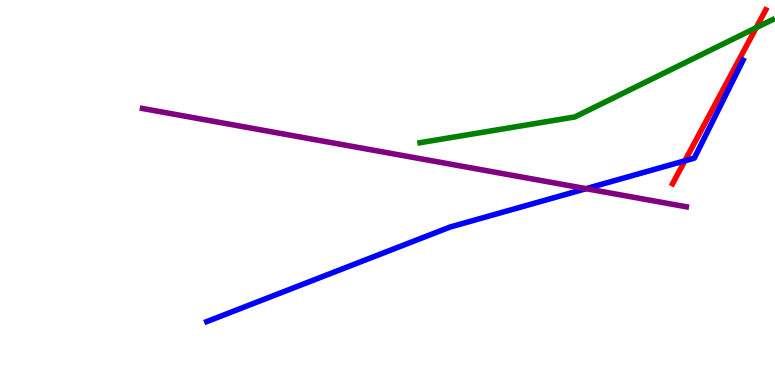[{'lines': ['blue', 'red'], 'intersections': [{'x': 8.84, 'y': 5.82}]}, {'lines': ['green', 'red'], 'intersections': [{'x': 9.76, 'y': 9.28}]}, {'lines': ['purple', 'red'], 'intersections': []}, {'lines': ['blue', 'green'], 'intersections': []}, {'lines': ['blue', 'purple'], 'intersections': [{'x': 7.56, 'y': 5.1}]}, {'lines': ['green', 'purple'], 'intersections': []}]